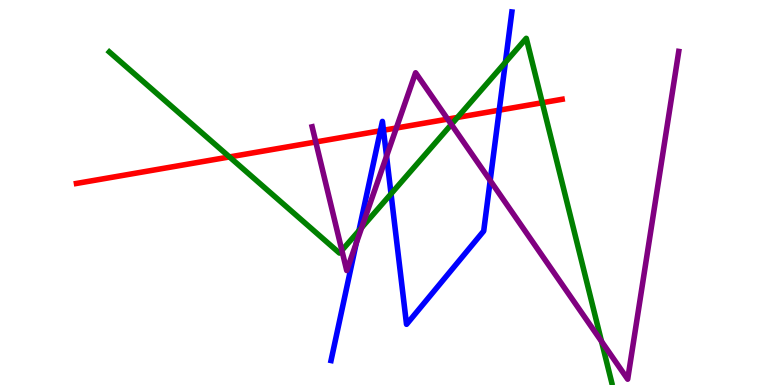[{'lines': ['blue', 'red'], 'intersections': [{'x': 4.91, 'y': 6.6}, {'x': 4.95, 'y': 6.62}, {'x': 6.44, 'y': 7.14}]}, {'lines': ['green', 'red'], 'intersections': [{'x': 2.96, 'y': 5.92}, {'x': 5.9, 'y': 6.95}, {'x': 7.0, 'y': 7.33}]}, {'lines': ['purple', 'red'], 'intersections': [{'x': 4.07, 'y': 6.31}, {'x': 5.11, 'y': 6.67}, {'x': 5.78, 'y': 6.91}]}, {'lines': ['blue', 'green'], 'intersections': [{'x': 4.63, 'y': 4.01}, {'x': 5.05, 'y': 4.97}, {'x': 6.52, 'y': 8.38}]}, {'lines': ['blue', 'purple'], 'intersections': [{'x': 4.6, 'y': 3.68}, {'x': 4.99, 'y': 5.94}, {'x': 6.33, 'y': 5.31}]}, {'lines': ['green', 'purple'], 'intersections': [{'x': 4.41, 'y': 3.5}, {'x': 4.67, 'y': 4.09}, {'x': 5.82, 'y': 6.77}, {'x': 7.76, 'y': 1.13}]}]